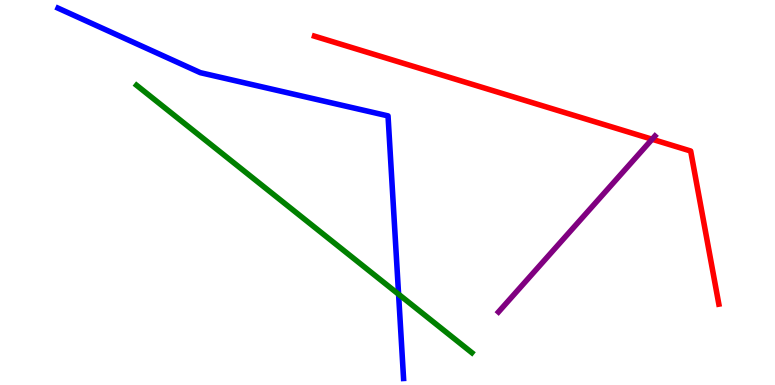[{'lines': ['blue', 'red'], 'intersections': []}, {'lines': ['green', 'red'], 'intersections': []}, {'lines': ['purple', 'red'], 'intersections': [{'x': 8.41, 'y': 6.38}]}, {'lines': ['blue', 'green'], 'intersections': [{'x': 5.14, 'y': 2.36}]}, {'lines': ['blue', 'purple'], 'intersections': []}, {'lines': ['green', 'purple'], 'intersections': []}]